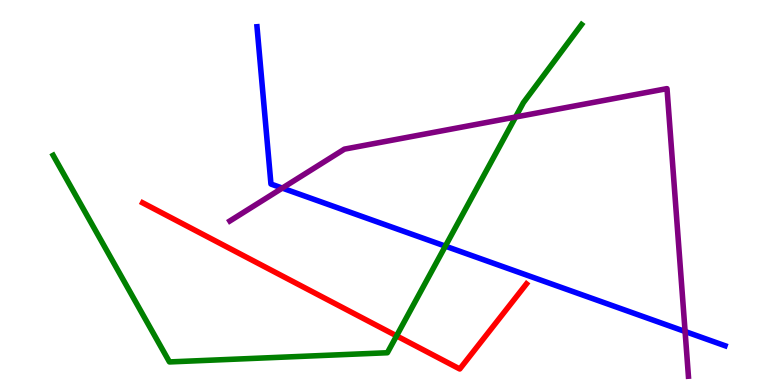[{'lines': ['blue', 'red'], 'intersections': []}, {'lines': ['green', 'red'], 'intersections': [{'x': 5.12, 'y': 1.28}]}, {'lines': ['purple', 'red'], 'intersections': []}, {'lines': ['blue', 'green'], 'intersections': [{'x': 5.75, 'y': 3.61}]}, {'lines': ['blue', 'purple'], 'intersections': [{'x': 3.64, 'y': 5.11}, {'x': 8.84, 'y': 1.39}]}, {'lines': ['green', 'purple'], 'intersections': [{'x': 6.65, 'y': 6.96}]}]